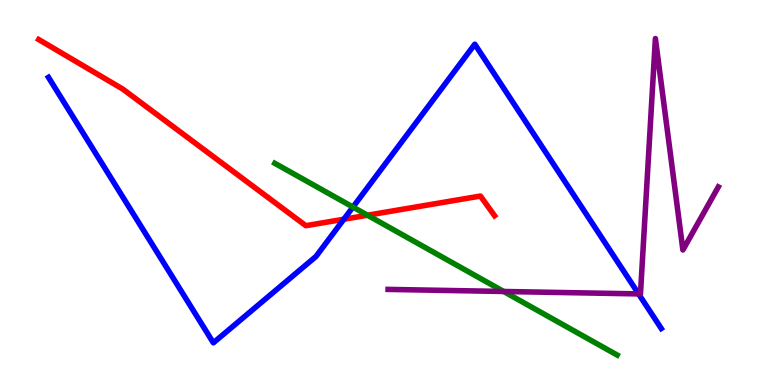[{'lines': ['blue', 'red'], 'intersections': [{'x': 4.44, 'y': 4.31}]}, {'lines': ['green', 'red'], 'intersections': [{'x': 4.74, 'y': 4.41}]}, {'lines': ['purple', 'red'], 'intersections': []}, {'lines': ['blue', 'green'], 'intersections': [{'x': 4.55, 'y': 4.62}]}, {'lines': ['blue', 'purple'], 'intersections': [{'x': 8.24, 'y': 2.37}]}, {'lines': ['green', 'purple'], 'intersections': [{'x': 6.5, 'y': 2.43}]}]